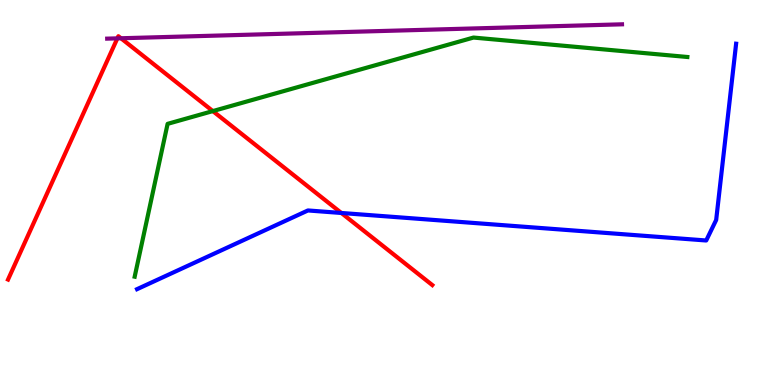[{'lines': ['blue', 'red'], 'intersections': [{'x': 4.4, 'y': 4.47}]}, {'lines': ['green', 'red'], 'intersections': [{'x': 2.75, 'y': 7.11}]}, {'lines': ['purple', 'red'], 'intersections': [{'x': 1.51, 'y': 9.0}, {'x': 1.56, 'y': 9.01}]}, {'lines': ['blue', 'green'], 'intersections': []}, {'lines': ['blue', 'purple'], 'intersections': []}, {'lines': ['green', 'purple'], 'intersections': []}]